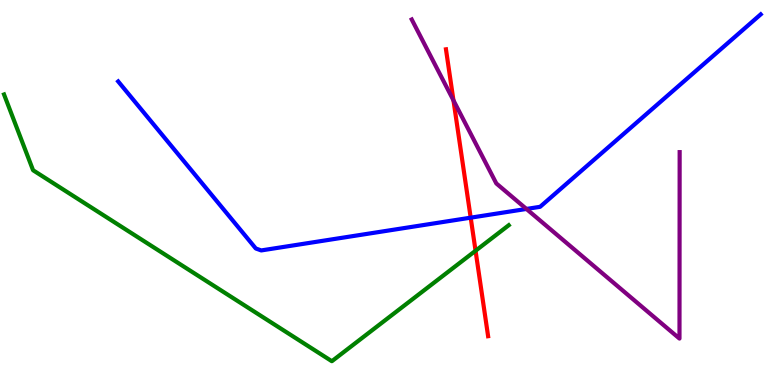[{'lines': ['blue', 'red'], 'intersections': [{'x': 6.07, 'y': 4.35}]}, {'lines': ['green', 'red'], 'intersections': [{'x': 6.14, 'y': 3.49}]}, {'lines': ['purple', 'red'], 'intersections': [{'x': 5.85, 'y': 7.39}]}, {'lines': ['blue', 'green'], 'intersections': []}, {'lines': ['blue', 'purple'], 'intersections': [{'x': 6.79, 'y': 4.57}]}, {'lines': ['green', 'purple'], 'intersections': []}]